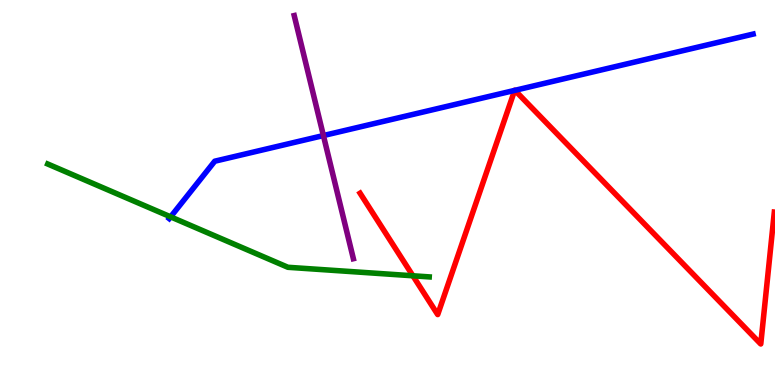[{'lines': ['blue', 'red'], 'intersections': [{'x': 6.64, 'y': 7.65}, {'x': 6.64, 'y': 7.65}]}, {'lines': ['green', 'red'], 'intersections': [{'x': 5.33, 'y': 2.84}]}, {'lines': ['purple', 'red'], 'intersections': []}, {'lines': ['blue', 'green'], 'intersections': [{'x': 2.2, 'y': 4.37}]}, {'lines': ['blue', 'purple'], 'intersections': [{'x': 4.17, 'y': 6.48}]}, {'lines': ['green', 'purple'], 'intersections': []}]